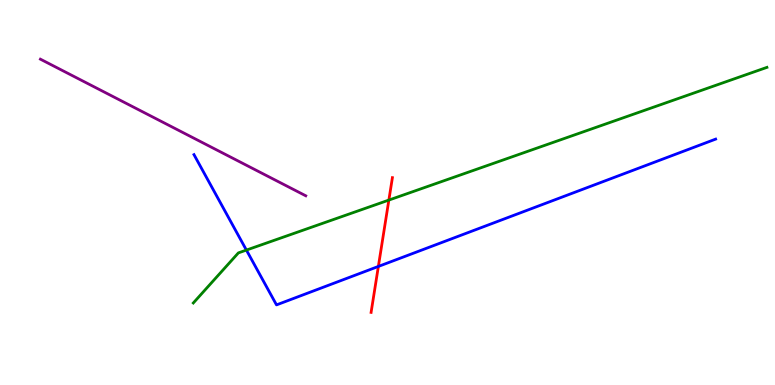[{'lines': ['blue', 'red'], 'intersections': [{'x': 4.88, 'y': 3.08}]}, {'lines': ['green', 'red'], 'intersections': [{'x': 5.02, 'y': 4.8}]}, {'lines': ['purple', 'red'], 'intersections': []}, {'lines': ['blue', 'green'], 'intersections': [{'x': 3.18, 'y': 3.5}]}, {'lines': ['blue', 'purple'], 'intersections': []}, {'lines': ['green', 'purple'], 'intersections': []}]